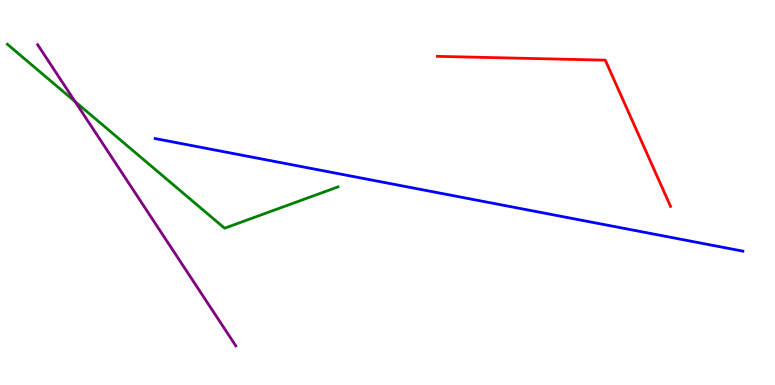[{'lines': ['blue', 'red'], 'intersections': []}, {'lines': ['green', 'red'], 'intersections': []}, {'lines': ['purple', 'red'], 'intersections': []}, {'lines': ['blue', 'green'], 'intersections': []}, {'lines': ['blue', 'purple'], 'intersections': []}, {'lines': ['green', 'purple'], 'intersections': [{'x': 0.969, 'y': 7.36}]}]